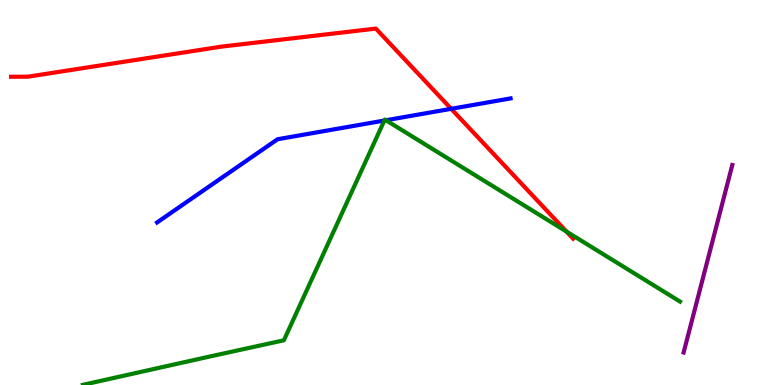[{'lines': ['blue', 'red'], 'intersections': [{'x': 5.82, 'y': 7.17}]}, {'lines': ['green', 'red'], 'intersections': [{'x': 7.31, 'y': 3.99}]}, {'lines': ['purple', 'red'], 'intersections': []}, {'lines': ['blue', 'green'], 'intersections': [{'x': 4.96, 'y': 6.87}, {'x': 4.98, 'y': 6.88}]}, {'lines': ['blue', 'purple'], 'intersections': []}, {'lines': ['green', 'purple'], 'intersections': []}]